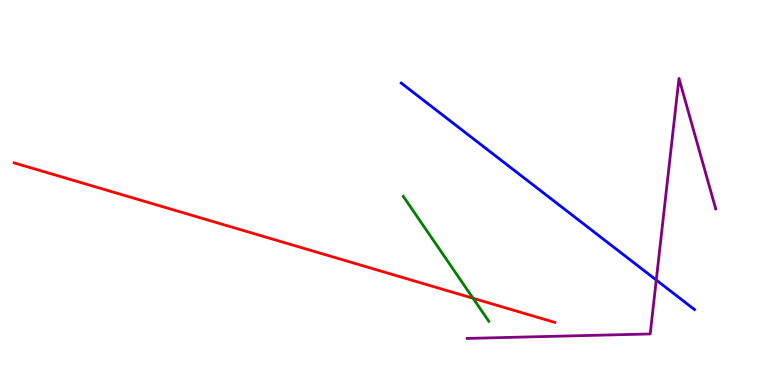[{'lines': ['blue', 'red'], 'intersections': []}, {'lines': ['green', 'red'], 'intersections': [{'x': 6.1, 'y': 2.25}]}, {'lines': ['purple', 'red'], 'intersections': []}, {'lines': ['blue', 'green'], 'intersections': []}, {'lines': ['blue', 'purple'], 'intersections': [{'x': 8.47, 'y': 2.73}]}, {'lines': ['green', 'purple'], 'intersections': []}]